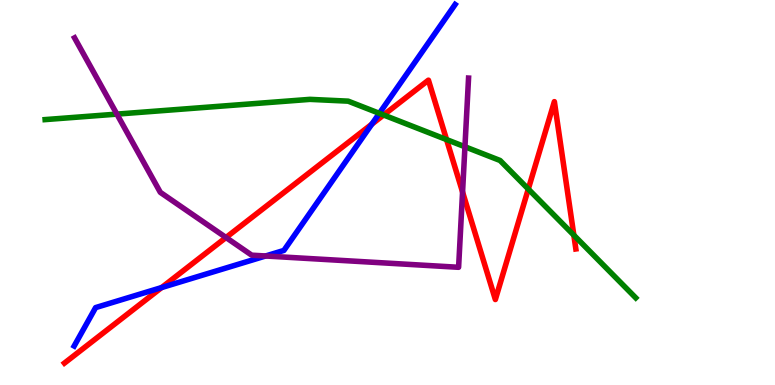[{'lines': ['blue', 'red'], 'intersections': [{'x': 2.09, 'y': 2.53}, {'x': 4.8, 'y': 6.77}]}, {'lines': ['green', 'red'], 'intersections': [{'x': 4.95, 'y': 7.01}, {'x': 5.76, 'y': 6.37}, {'x': 6.82, 'y': 5.09}, {'x': 7.4, 'y': 3.89}]}, {'lines': ['purple', 'red'], 'intersections': [{'x': 2.92, 'y': 3.83}, {'x': 5.97, 'y': 5.01}]}, {'lines': ['blue', 'green'], 'intersections': [{'x': 4.89, 'y': 7.06}]}, {'lines': ['blue', 'purple'], 'intersections': [{'x': 3.43, 'y': 3.35}]}, {'lines': ['green', 'purple'], 'intersections': [{'x': 1.51, 'y': 7.04}, {'x': 6.0, 'y': 6.19}]}]